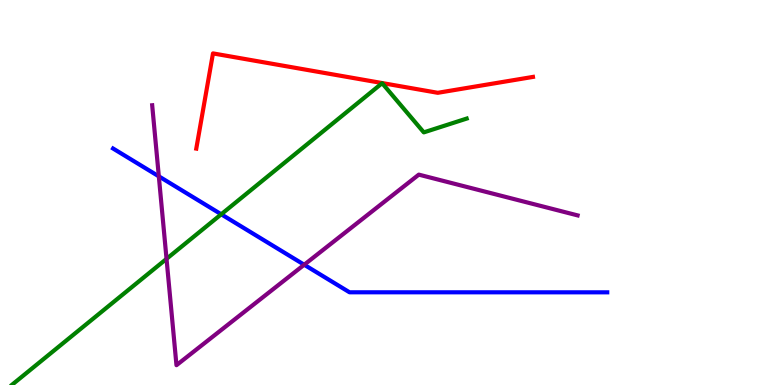[{'lines': ['blue', 'red'], 'intersections': []}, {'lines': ['green', 'red'], 'intersections': []}, {'lines': ['purple', 'red'], 'intersections': []}, {'lines': ['blue', 'green'], 'intersections': [{'x': 2.85, 'y': 4.43}]}, {'lines': ['blue', 'purple'], 'intersections': [{'x': 2.05, 'y': 5.42}, {'x': 3.93, 'y': 3.12}]}, {'lines': ['green', 'purple'], 'intersections': [{'x': 2.15, 'y': 3.28}]}]